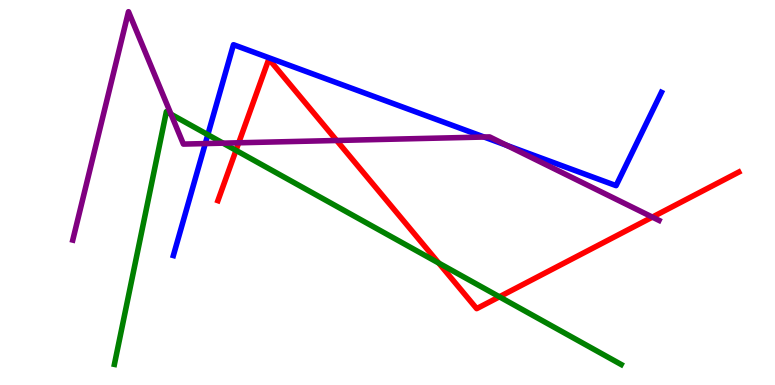[{'lines': ['blue', 'red'], 'intersections': []}, {'lines': ['green', 'red'], 'intersections': [{'x': 3.05, 'y': 6.09}, {'x': 5.66, 'y': 3.17}, {'x': 6.44, 'y': 2.29}]}, {'lines': ['purple', 'red'], 'intersections': [{'x': 3.08, 'y': 6.29}, {'x': 4.34, 'y': 6.35}, {'x': 8.42, 'y': 4.36}]}, {'lines': ['blue', 'green'], 'intersections': [{'x': 2.68, 'y': 6.5}]}, {'lines': ['blue', 'purple'], 'intersections': [{'x': 2.65, 'y': 6.27}, {'x': 6.25, 'y': 6.44}, {'x': 6.54, 'y': 6.22}]}, {'lines': ['green', 'purple'], 'intersections': [{'x': 2.21, 'y': 7.03}, {'x': 2.88, 'y': 6.28}]}]